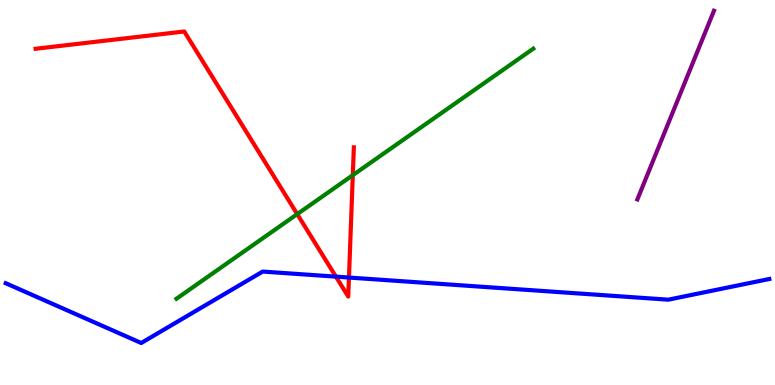[{'lines': ['blue', 'red'], 'intersections': [{'x': 4.33, 'y': 2.81}, {'x': 4.5, 'y': 2.79}]}, {'lines': ['green', 'red'], 'intersections': [{'x': 3.84, 'y': 4.44}, {'x': 4.55, 'y': 5.45}]}, {'lines': ['purple', 'red'], 'intersections': []}, {'lines': ['blue', 'green'], 'intersections': []}, {'lines': ['blue', 'purple'], 'intersections': []}, {'lines': ['green', 'purple'], 'intersections': []}]